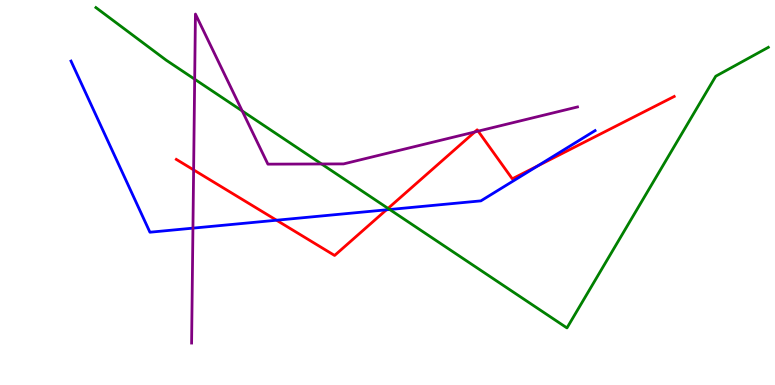[{'lines': ['blue', 'red'], 'intersections': [{'x': 3.57, 'y': 4.28}, {'x': 4.99, 'y': 4.55}, {'x': 6.94, 'y': 5.69}]}, {'lines': ['green', 'red'], 'intersections': [{'x': 5.01, 'y': 4.59}]}, {'lines': ['purple', 'red'], 'intersections': [{'x': 2.5, 'y': 5.59}, {'x': 6.13, 'y': 6.57}, {'x': 6.17, 'y': 6.59}]}, {'lines': ['blue', 'green'], 'intersections': [{'x': 5.03, 'y': 4.56}]}, {'lines': ['blue', 'purple'], 'intersections': [{'x': 2.49, 'y': 4.07}]}, {'lines': ['green', 'purple'], 'intersections': [{'x': 2.51, 'y': 7.94}, {'x': 3.13, 'y': 7.12}, {'x': 4.15, 'y': 5.74}]}]